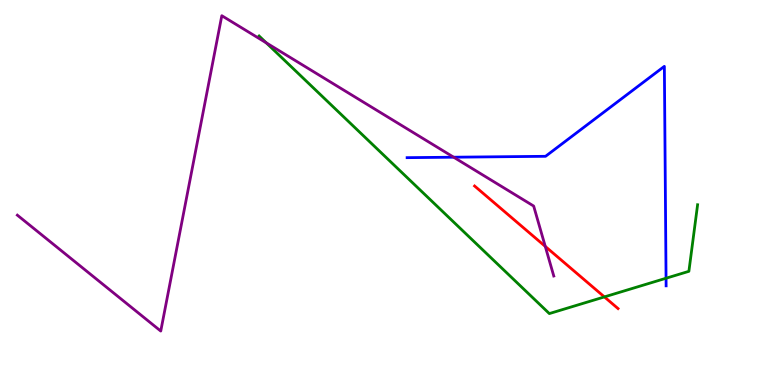[{'lines': ['blue', 'red'], 'intersections': []}, {'lines': ['green', 'red'], 'intersections': [{'x': 7.8, 'y': 2.29}]}, {'lines': ['purple', 'red'], 'intersections': [{'x': 7.04, 'y': 3.6}]}, {'lines': ['blue', 'green'], 'intersections': [{'x': 8.59, 'y': 2.77}]}, {'lines': ['blue', 'purple'], 'intersections': [{'x': 5.85, 'y': 5.92}]}, {'lines': ['green', 'purple'], 'intersections': [{'x': 3.44, 'y': 8.89}]}]